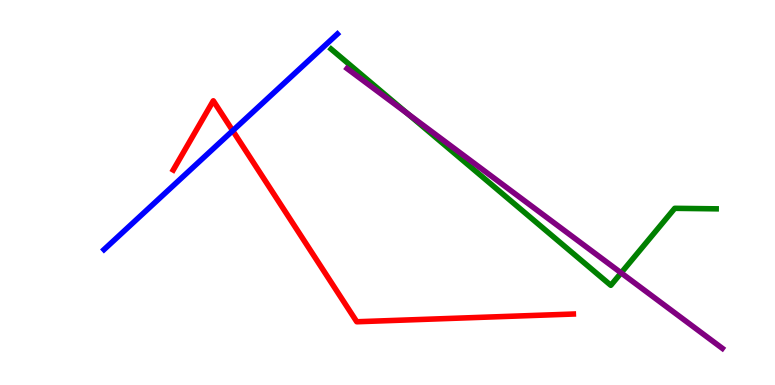[{'lines': ['blue', 'red'], 'intersections': [{'x': 3.0, 'y': 6.61}]}, {'lines': ['green', 'red'], 'intersections': []}, {'lines': ['purple', 'red'], 'intersections': []}, {'lines': ['blue', 'green'], 'intersections': []}, {'lines': ['blue', 'purple'], 'intersections': []}, {'lines': ['green', 'purple'], 'intersections': [{'x': 5.26, 'y': 7.05}, {'x': 8.01, 'y': 2.91}]}]